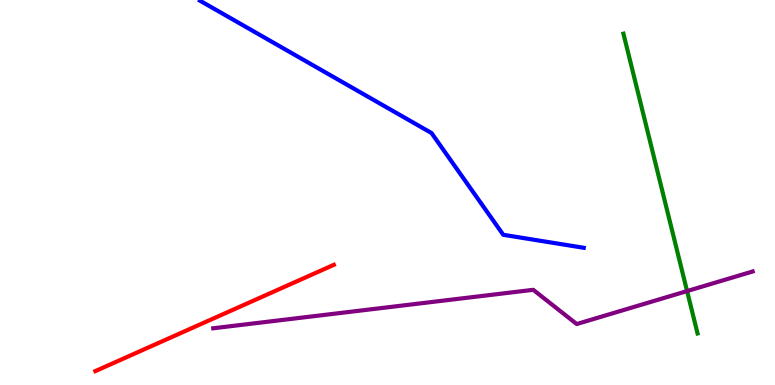[{'lines': ['blue', 'red'], 'intersections': []}, {'lines': ['green', 'red'], 'intersections': []}, {'lines': ['purple', 'red'], 'intersections': []}, {'lines': ['blue', 'green'], 'intersections': []}, {'lines': ['blue', 'purple'], 'intersections': []}, {'lines': ['green', 'purple'], 'intersections': [{'x': 8.87, 'y': 2.44}]}]